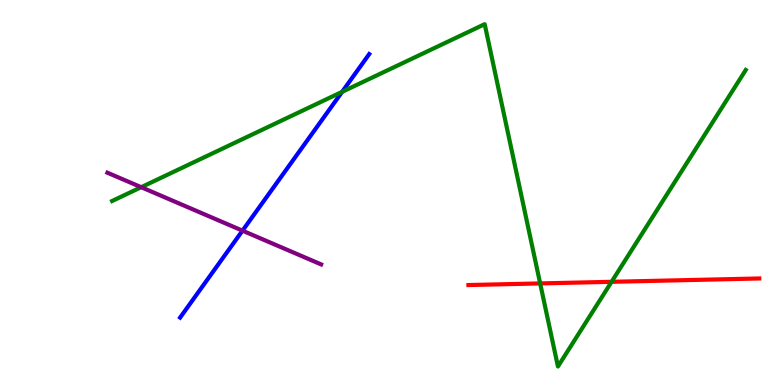[{'lines': ['blue', 'red'], 'intersections': []}, {'lines': ['green', 'red'], 'intersections': [{'x': 6.97, 'y': 2.64}, {'x': 7.89, 'y': 2.68}]}, {'lines': ['purple', 'red'], 'intersections': []}, {'lines': ['blue', 'green'], 'intersections': [{'x': 4.41, 'y': 7.61}]}, {'lines': ['blue', 'purple'], 'intersections': [{'x': 3.13, 'y': 4.01}]}, {'lines': ['green', 'purple'], 'intersections': [{'x': 1.82, 'y': 5.14}]}]